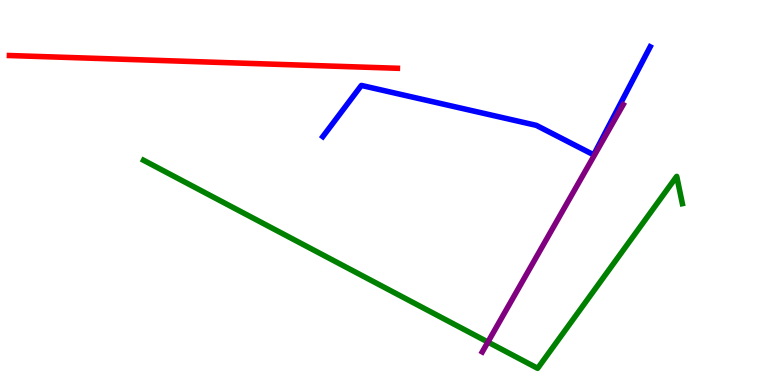[{'lines': ['blue', 'red'], 'intersections': []}, {'lines': ['green', 'red'], 'intersections': []}, {'lines': ['purple', 'red'], 'intersections': []}, {'lines': ['blue', 'green'], 'intersections': []}, {'lines': ['blue', 'purple'], 'intersections': []}, {'lines': ['green', 'purple'], 'intersections': [{'x': 6.3, 'y': 1.12}]}]